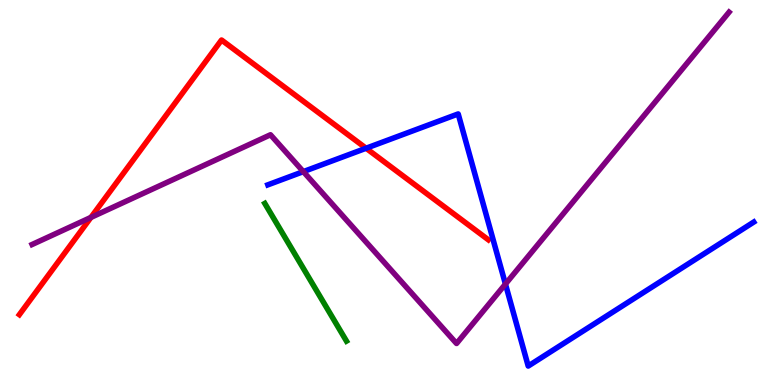[{'lines': ['blue', 'red'], 'intersections': [{'x': 4.72, 'y': 6.15}]}, {'lines': ['green', 'red'], 'intersections': []}, {'lines': ['purple', 'red'], 'intersections': [{'x': 1.17, 'y': 4.35}]}, {'lines': ['blue', 'green'], 'intersections': []}, {'lines': ['blue', 'purple'], 'intersections': [{'x': 3.91, 'y': 5.54}, {'x': 6.52, 'y': 2.62}]}, {'lines': ['green', 'purple'], 'intersections': []}]